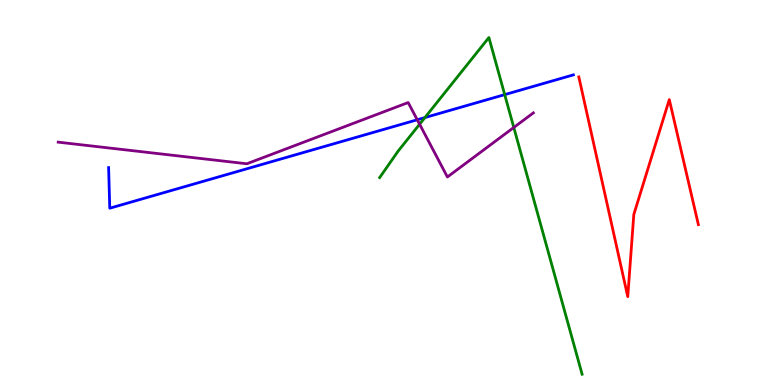[{'lines': ['blue', 'red'], 'intersections': []}, {'lines': ['green', 'red'], 'intersections': []}, {'lines': ['purple', 'red'], 'intersections': []}, {'lines': ['blue', 'green'], 'intersections': [{'x': 5.48, 'y': 6.95}, {'x': 6.51, 'y': 7.54}]}, {'lines': ['blue', 'purple'], 'intersections': [{'x': 5.38, 'y': 6.89}]}, {'lines': ['green', 'purple'], 'intersections': [{'x': 5.41, 'y': 6.77}, {'x': 6.63, 'y': 6.69}]}]